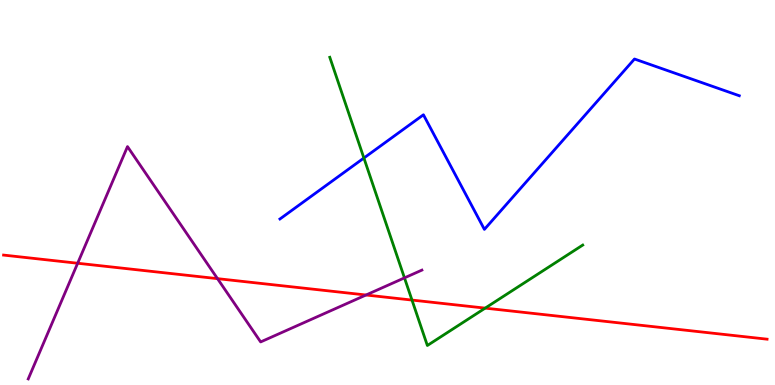[{'lines': ['blue', 'red'], 'intersections': []}, {'lines': ['green', 'red'], 'intersections': [{'x': 5.32, 'y': 2.21}, {'x': 6.26, 'y': 2.0}]}, {'lines': ['purple', 'red'], 'intersections': [{'x': 1.0, 'y': 3.16}, {'x': 2.81, 'y': 2.76}, {'x': 4.72, 'y': 2.34}]}, {'lines': ['blue', 'green'], 'intersections': [{'x': 4.7, 'y': 5.9}]}, {'lines': ['blue', 'purple'], 'intersections': []}, {'lines': ['green', 'purple'], 'intersections': [{'x': 5.22, 'y': 2.78}]}]